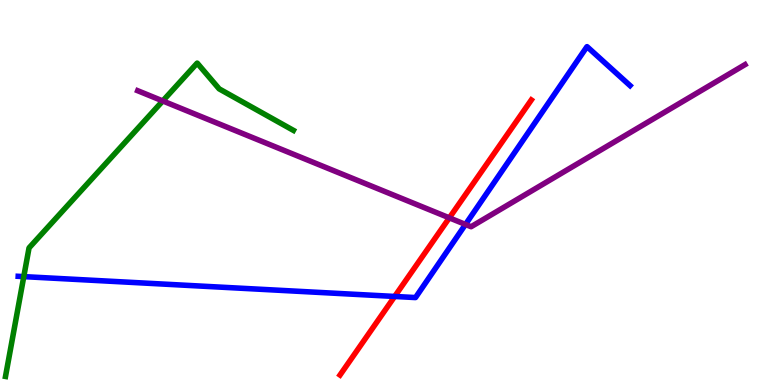[{'lines': ['blue', 'red'], 'intersections': [{'x': 5.09, 'y': 2.3}]}, {'lines': ['green', 'red'], 'intersections': []}, {'lines': ['purple', 'red'], 'intersections': [{'x': 5.8, 'y': 4.34}]}, {'lines': ['blue', 'green'], 'intersections': [{'x': 0.307, 'y': 2.82}]}, {'lines': ['blue', 'purple'], 'intersections': [{'x': 6.01, 'y': 4.17}]}, {'lines': ['green', 'purple'], 'intersections': [{'x': 2.1, 'y': 7.38}]}]